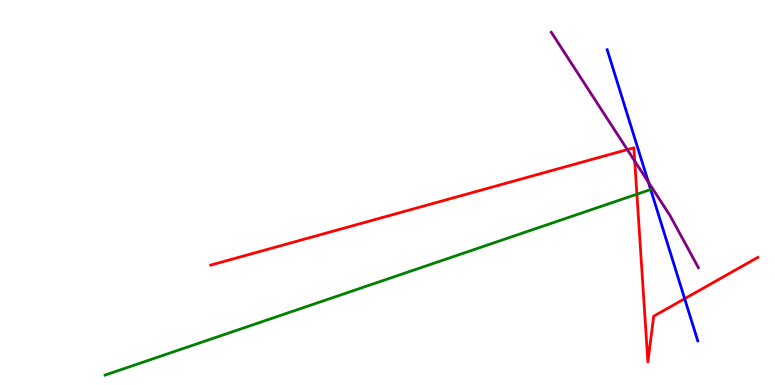[{'lines': ['blue', 'red'], 'intersections': [{'x': 8.83, 'y': 2.24}]}, {'lines': ['green', 'red'], 'intersections': [{'x': 8.22, 'y': 4.96}]}, {'lines': ['purple', 'red'], 'intersections': [{'x': 8.09, 'y': 6.11}, {'x': 8.19, 'y': 5.82}]}, {'lines': ['blue', 'green'], 'intersections': [{'x': 8.4, 'y': 5.08}]}, {'lines': ['blue', 'purple'], 'intersections': [{'x': 8.37, 'y': 5.27}]}, {'lines': ['green', 'purple'], 'intersections': []}]